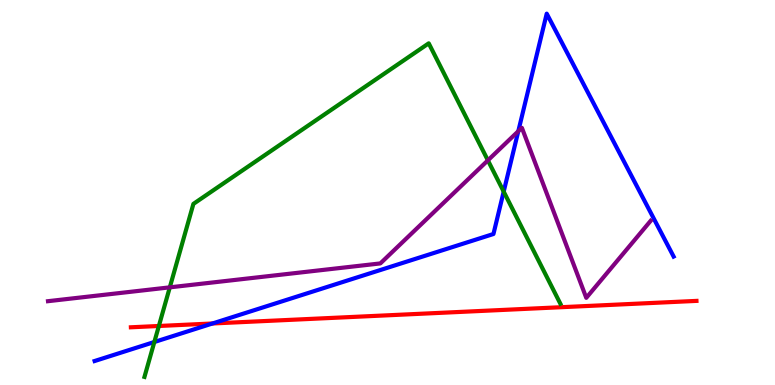[{'lines': ['blue', 'red'], 'intersections': [{'x': 2.74, 'y': 1.6}]}, {'lines': ['green', 'red'], 'intersections': [{'x': 2.05, 'y': 1.53}]}, {'lines': ['purple', 'red'], 'intersections': []}, {'lines': ['blue', 'green'], 'intersections': [{'x': 1.99, 'y': 1.12}, {'x': 6.5, 'y': 5.02}]}, {'lines': ['blue', 'purple'], 'intersections': [{'x': 6.69, 'y': 6.59}]}, {'lines': ['green', 'purple'], 'intersections': [{'x': 2.19, 'y': 2.54}, {'x': 6.3, 'y': 5.83}]}]